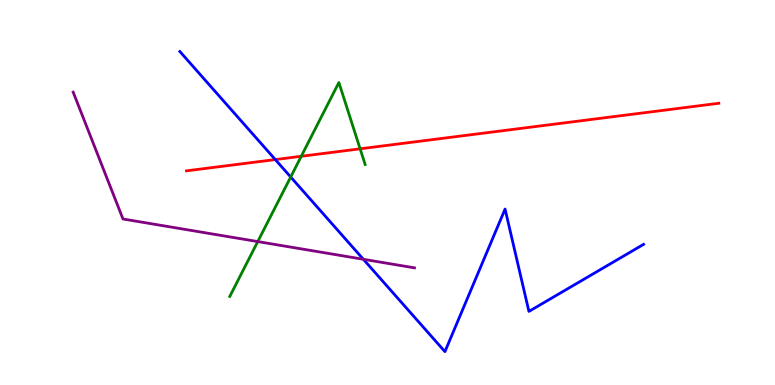[{'lines': ['blue', 'red'], 'intersections': [{'x': 3.55, 'y': 5.86}]}, {'lines': ['green', 'red'], 'intersections': [{'x': 3.89, 'y': 5.94}, {'x': 4.65, 'y': 6.13}]}, {'lines': ['purple', 'red'], 'intersections': []}, {'lines': ['blue', 'green'], 'intersections': [{'x': 3.75, 'y': 5.4}]}, {'lines': ['blue', 'purple'], 'intersections': [{'x': 4.69, 'y': 3.27}]}, {'lines': ['green', 'purple'], 'intersections': [{'x': 3.33, 'y': 3.73}]}]